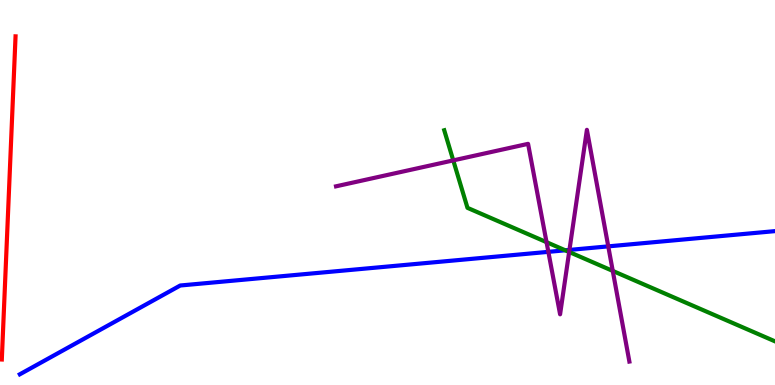[{'lines': ['blue', 'red'], 'intersections': []}, {'lines': ['green', 'red'], 'intersections': []}, {'lines': ['purple', 'red'], 'intersections': []}, {'lines': ['blue', 'green'], 'intersections': [{'x': 7.29, 'y': 3.5}]}, {'lines': ['blue', 'purple'], 'intersections': [{'x': 7.08, 'y': 3.46}, {'x': 7.35, 'y': 3.51}, {'x': 7.85, 'y': 3.6}]}, {'lines': ['green', 'purple'], 'intersections': [{'x': 5.85, 'y': 5.83}, {'x': 7.05, 'y': 3.71}, {'x': 7.34, 'y': 3.45}, {'x': 7.91, 'y': 2.96}]}]